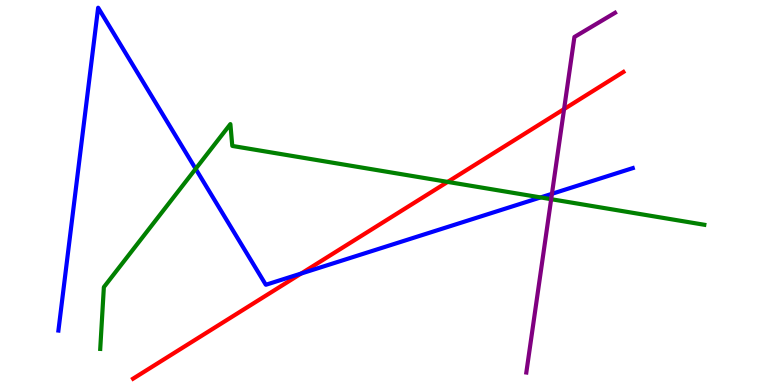[{'lines': ['blue', 'red'], 'intersections': [{'x': 3.89, 'y': 2.89}]}, {'lines': ['green', 'red'], 'intersections': [{'x': 5.78, 'y': 5.28}]}, {'lines': ['purple', 'red'], 'intersections': [{'x': 7.28, 'y': 7.17}]}, {'lines': ['blue', 'green'], 'intersections': [{'x': 2.52, 'y': 5.61}, {'x': 6.98, 'y': 4.87}]}, {'lines': ['blue', 'purple'], 'intersections': [{'x': 7.12, 'y': 4.97}]}, {'lines': ['green', 'purple'], 'intersections': [{'x': 7.11, 'y': 4.83}]}]